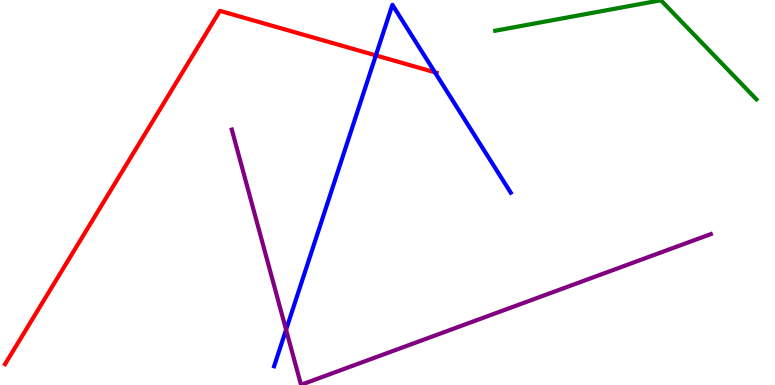[{'lines': ['blue', 'red'], 'intersections': [{'x': 4.85, 'y': 8.56}, {'x': 5.61, 'y': 8.12}]}, {'lines': ['green', 'red'], 'intersections': []}, {'lines': ['purple', 'red'], 'intersections': []}, {'lines': ['blue', 'green'], 'intersections': []}, {'lines': ['blue', 'purple'], 'intersections': [{'x': 3.69, 'y': 1.44}]}, {'lines': ['green', 'purple'], 'intersections': []}]